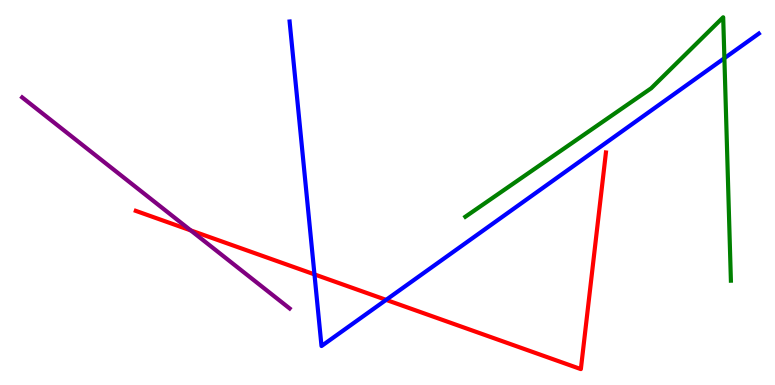[{'lines': ['blue', 'red'], 'intersections': [{'x': 4.06, 'y': 2.87}, {'x': 4.98, 'y': 2.21}]}, {'lines': ['green', 'red'], 'intersections': []}, {'lines': ['purple', 'red'], 'intersections': [{'x': 2.46, 'y': 4.02}]}, {'lines': ['blue', 'green'], 'intersections': [{'x': 9.35, 'y': 8.49}]}, {'lines': ['blue', 'purple'], 'intersections': []}, {'lines': ['green', 'purple'], 'intersections': []}]